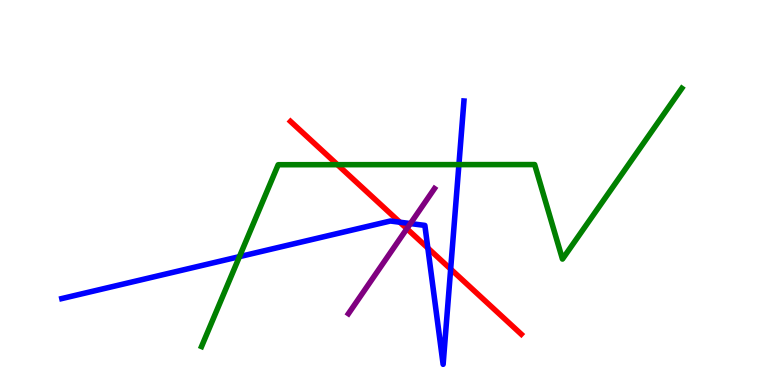[{'lines': ['blue', 'red'], 'intersections': [{'x': 5.16, 'y': 4.23}, {'x': 5.52, 'y': 3.56}, {'x': 5.81, 'y': 3.01}]}, {'lines': ['green', 'red'], 'intersections': [{'x': 4.35, 'y': 5.72}]}, {'lines': ['purple', 'red'], 'intersections': [{'x': 5.25, 'y': 4.06}]}, {'lines': ['blue', 'green'], 'intersections': [{'x': 3.09, 'y': 3.33}, {'x': 5.92, 'y': 5.72}]}, {'lines': ['blue', 'purple'], 'intersections': [{'x': 5.3, 'y': 4.19}]}, {'lines': ['green', 'purple'], 'intersections': []}]